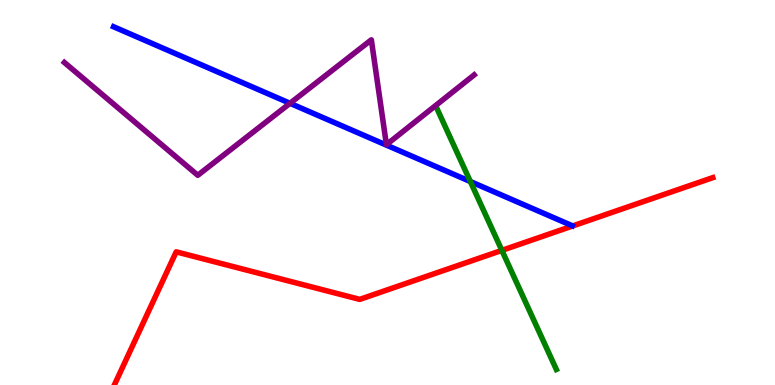[{'lines': ['blue', 'red'], 'intersections': []}, {'lines': ['green', 'red'], 'intersections': [{'x': 6.48, 'y': 3.5}]}, {'lines': ['purple', 'red'], 'intersections': []}, {'lines': ['blue', 'green'], 'intersections': [{'x': 6.07, 'y': 5.28}]}, {'lines': ['blue', 'purple'], 'intersections': [{'x': 3.74, 'y': 7.32}]}, {'lines': ['green', 'purple'], 'intersections': []}]